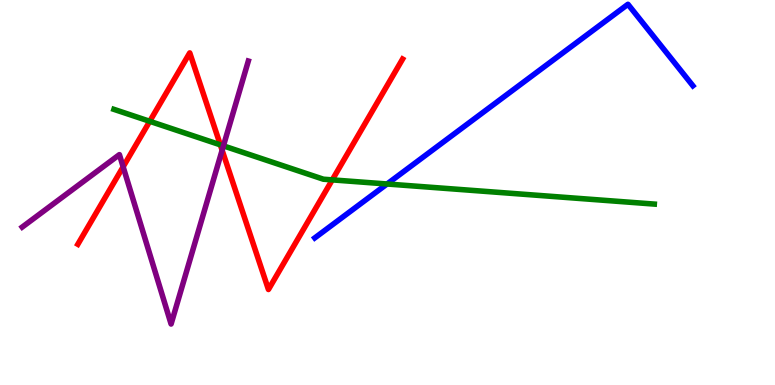[{'lines': ['blue', 'red'], 'intersections': []}, {'lines': ['green', 'red'], 'intersections': [{'x': 1.93, 'y': 6.85}, {'x': 2.84, 'y': 6.24}, {'x': 4.29, 'y': 5.33}]}, {'lines': ['purple', 'red'], 'intersections': [{'x': 1.59, 'y': 5.67}, {'x': 2.87, 'y': 6.1}]}, {'lines': ['blue', 'green'], 'intersections': [{'x': 4.99, 'y': 5.22}]}, {'lines': ['blue', 'purple'], 'intersections': []}, {'lines': ['green', 'purple'], 'intersections': [{'x': 2.88, 'y': 6.21}]}]